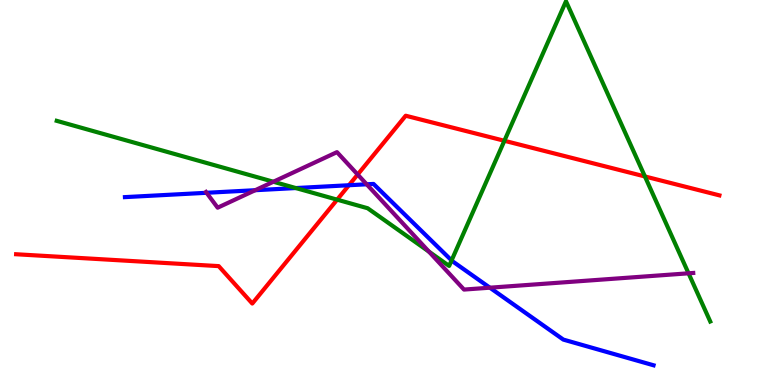[{'lines': ['blue', 'red'], 'intersections': [{'x': 4.5, 'y': 5.19}]}, {'lines': ['green', 'red'], 'intersections': [{'x': 4.35, 'y': 4.81}, {'x': 6.51, 'y': 6.34}, {'x': 8.32, 'y': 5.42}]}, {'lines': ['purple', 'red'], 'intersections': [{'x': 4.62, 'y': 5.47}]}, {'lines': ['blue', 'green'], 'intersections': [{'x': 3.82, 'y': 5.12}, {'x': 5.83, 'y': 3.24}]}, {'lines': ['blue', 'purple'], 'intersections': [{'x': 2.67, 'y': 4.99}, {'x': 3.29, 'y': 5.06}, {'x': 4.73, 'y': 5.21}, {'x': 6.32, 'y': 2.53}]}, {'lines': ['green', 'purple'], 'intersections': [{'x': 3.53, 'y': 5.28}, {'x': 5.53, 'y': 3.46}, {'x': 8.88, 'y': 2.9}]}]